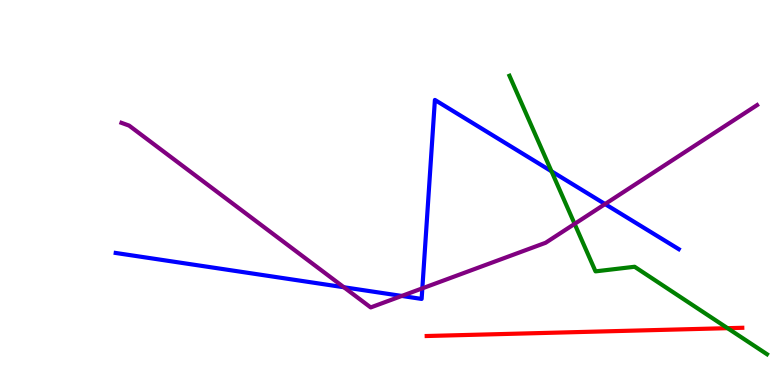[{'lines': ['blue', 'red'], 'intersections': []}, {'lines': ['green', 'red'], 'intersections': [{'x': 9.39, 'y': 1.48}]}, {'lines': ['purple', 'red'], 'intersections': []}, {'lines': ['blue', 'green'], 'intersections': [{'x': 7.12, 'y': 5.55}]}, {'lines': ['blue', 'purple'], 'intersections': [{'x': 4.44, 'y': 2.54}, {'x': 5.18, 'y': 2.31}, {'x': 5.45, 'y': 2.51}, {'x': 7.81, 'y': 4.7}]}, {'lines': ['green', 'purple'], 'intersections': [{'x': 7.41, 'y': 4.18}]}]